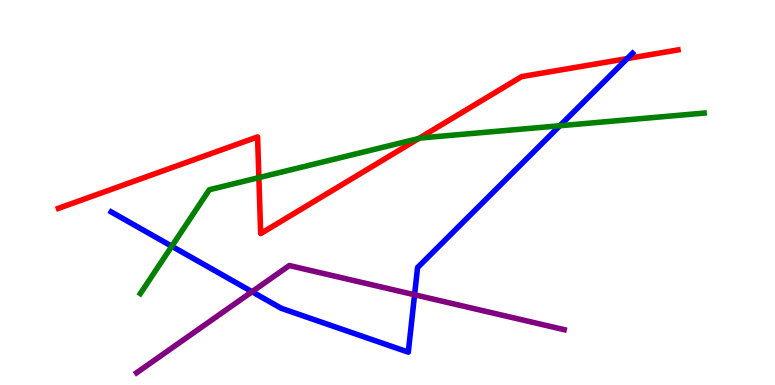[{'lines': ['blue', 'red'], 'intersections': [{'x': 8.09, 'y': 8.48}]}, {'lines': ['green', 'red'], 'intersections': [{'x': 3.34, 'y': 5.39}, {'x': 5.4, 'y': 6.4}]}, {'lines': ['purple', 'red'], 'intersections': []}, {'lines': ['blue', 'green'], 'intersections': [{'x': 2.22, 'y': 3.6}, {'x': 7.22, 'y': 6.73}]}, {'lines': ['blue', 'purple'], 'intersections': [{'x': 3.25, 'y': 2.42}, {'x': 5.35, 'y': 2.34}]}, {'lines': ['green', 'purple'], 'intersections': []}]